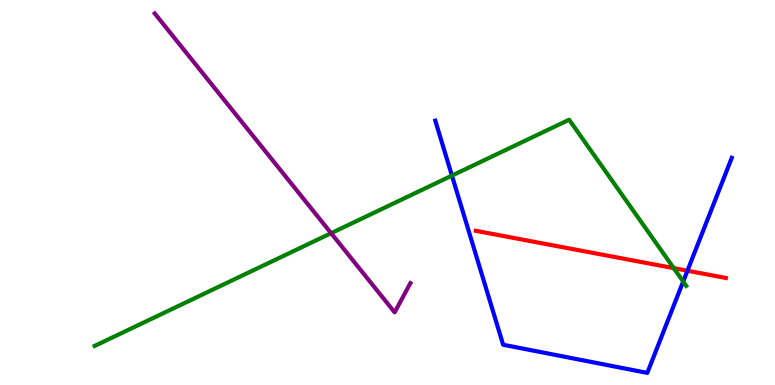[{'lines': ['blue', 'red'], 'intersections': [{'x': 8.87, 'y': 2.97}]}, {'lines': ['green', 'red'], 'intersections': [{'x': 8.69, 'y': 3.04}]}, {'lines': ['purple', 'red'], 'intersections': []}, {'lines': ['blue', 'green'], 'intersections': [{'x': 5.83, 'y': 5.44}, {'x': 8.82, 'y': 2.69}]}, {'lines': ['blue', 'purple'], 'intersections': []}, {'lines': ['green', 'purple'], 'intersections': [{'x': 4.27, 'y': 3.94}]}]